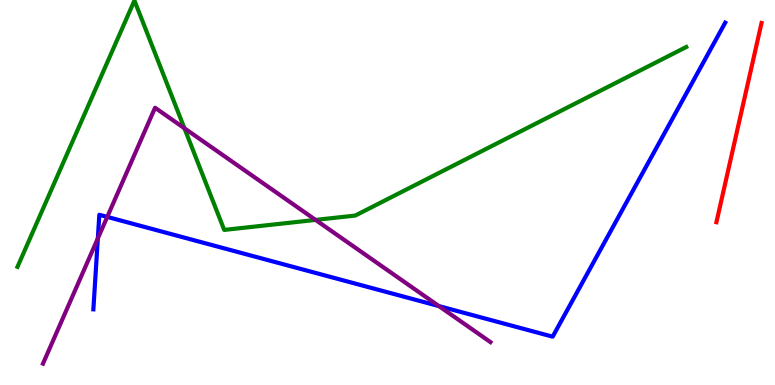[{'lines': ['blue', 'red'], 'intersections': []}, {'lines': ['green', 'red'], 'intersections': []}, {'lines': ['purple', 'red'], 'intersections': []}, {'lines': ['blue', 'green'], 'intersections': []}, {'lines': ['blue', 'purple'], 'intersections': [{'x': 1.26, 'y': 3.81}, {'x': 1.38, 'y': 4.37}, {'x': 5.66, 'y': 2.05}]}, {'lines': ['green', 'purple'], 'intersections': [{'x': 2.38, 'y': 6.67}, {'x': 4.07, 'y': 4.29}]}]